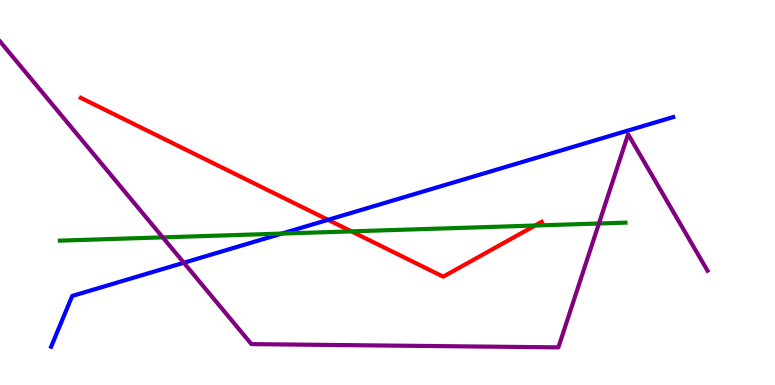[{'lines': ['blue', 'red'], 'intersections': [{'x': 4.23, 'y': 4.29}]}, {'lines': ['green', 'red'], 'intersections': [{'x': 4.53, 'y': 3.99}, {'x': 6.9, 'y': 4.14}]}, {'lines': ['purple', 'red'], 'intersections': []}, {'lines': ['blue', 'green'], 'intersections': [{'x': 3.64, 'y': 3.93}]}, {'lines': ['blue', 'purple'], 'intersections': [{'x': 2.37, 'y': 3.18}]}, {'lines': ['green', 'purple'], 'intersections': [{'x': 2.1, 'y': 3.83}, {'x': 7.73, 'y': 4.2}]}]